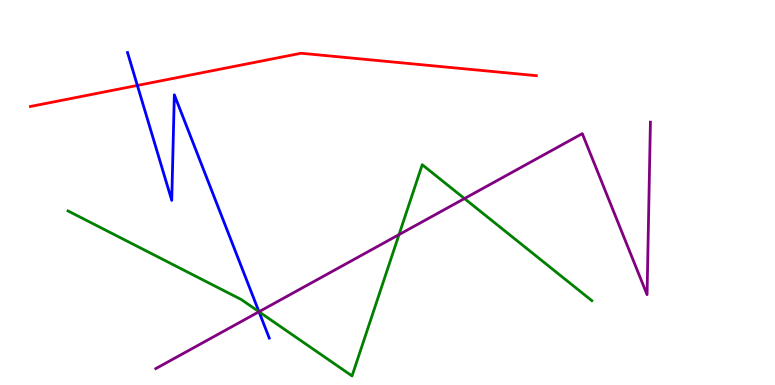[{'lines': ['blue', 'red'], 'intersections': [{'x': 1.77, 'y': 7.78}]}, {'lines': ['green', 'red'], 'intersections': []}, {'lines': ['purple', 'red'], 'intersections': []}, {'lines': ['blue', 'green'], 'intersections': [{'x': 3.34, 'y': 1.9}]}, {'lines': ['blue', 'purple'], 'intersections': [{'x': 3.34, 'y': 1.9}]}, {'lines': ['green', 'purple'], 'intersections': [{'x': 3.34, 'y': 1.9}, {'x': 5.15, 'y': 3.91}, {'x': 5.99, 'y': 4.84}]}]